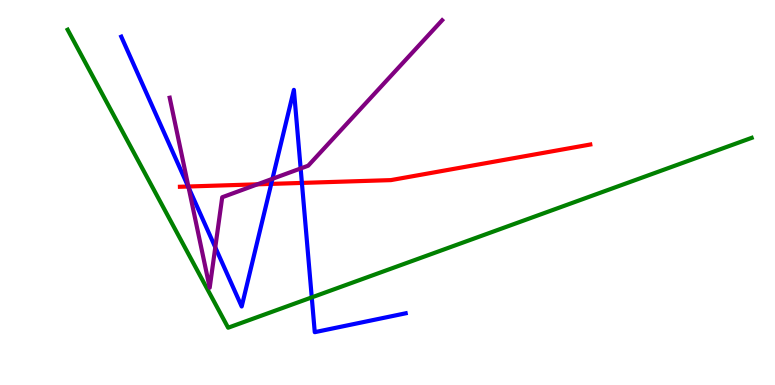[{'lines': ['blue', 'red'], 'intersections': [{'x': 2.43, 'y': 5.16}, {'x': 3.5, 'y': 5.22}, {'x': 3.9, 'y': 5.25}]}, {'lines': ['green', 'red'], 'intersections': []}, {'lines': ['purple', 'red'], 'intersections': [{'x': 2.43, 'y': 5.16}, {'x': 3.32, 'y': 5.21}]}, {'lines': ['blue', 'green'], 'intersections': [{'x': 4.02, 'y': 2.28}]}, {'lines': ['blue', 'purple'], 'intersections': [{'x': 2.43, 'y': 5.13}, {'x': 2.78, 'y': 3.58}, {'x': 3.52, 'y': 5.36}, {'x': 3.88, 'y': 5.62}]}, {'lines': ['green', 'purple'], 'intersections': []}]